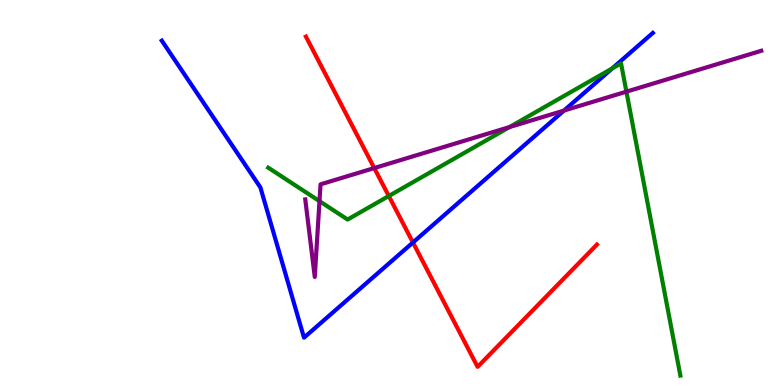[{'lines': ['blue', 'red'], 'intersections': [{'x': 5.33, 'y': 3.7}]}, {'lines': ['green', 'red'], 'intersections': [{'x': 5.02, 'y': 4.91}]}, {'lines': ['purple', 'red'], 'intersections': [{'x': 4.83, 'y': 5.63}]}, {'lines': ['blue', 'green'], 'intersections': [{'x': 7.9, 'y': 8.22}]}, {'lines': ['blue', 'purple'], 'intersections': [{'x': 7.28, 'y': 7.13}]}, {'lines': ['green', 'purple'], 'intersections': [{'x': 4.12, 'y': 4.78}, {'x': 6.57, 'y': 6.7}, {'x': 8.08, 'y': 7.62}]}]